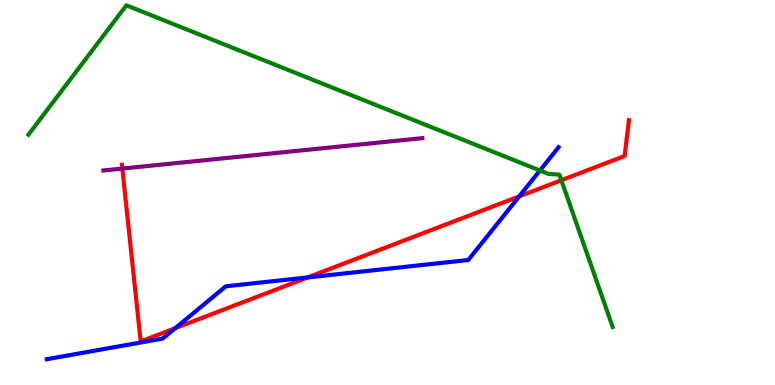[{'lines': ['blue', 'red'], 'intersections': [{'x': 2.26, 'y': 1.48}, {'x': 3.97, 'y': 2.79}, {'x': 6.7, 'y': 4.9}]}, {'lines': ['green', 'red'], 'intersections': [{'x': 7.24, 'y': 5.32}]}, {'lines': ['purple', 'red'], 'intersections': [{'x': 1.58, 'y': 5.62}]}, {'lines': ['blue', 'green'], 'intersections': [{'x': 6.97, 'y': 5.57}]}, {'lines': ['blue', 'purple'], 'intersections': []}, {'lines': ['green', 'purple'], 'intersections': []}]